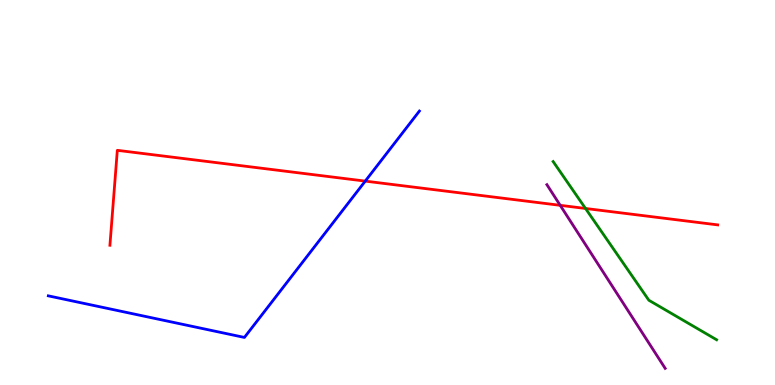[{'lines': ['blue', 'red'], 'intersections': [{'x': 4.71, 'y': 5.3}]}, {'lines': ['green', 'red'], 'intersections': [{'x': 7.56, 'y': 4.59}]}, {'lines': ['purple', 'red'], 'intersections': [{'x': 7.23, 'y': 4.67}]}, {'lines': ['blue', 'green'], 'intersections': []}, {'lines': ['blue', 'purple'], 'intersections': []}, {'lines': ['green', 'purple'], 'intersections': []}]